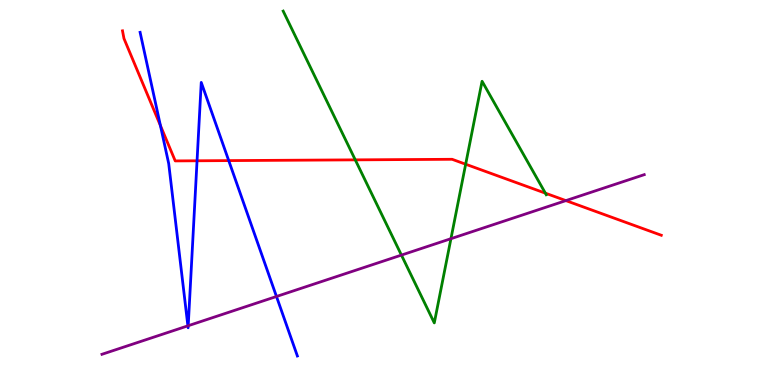[{'lines': ['blue', 'red'], 'intersections': [{'x': 2.07, 'y': 6.74}, {'x': 2.54, 'y': 5.82}, {'x': 2.95, 'y': 5.83}]}, {'lines': ['green', 'red'], 'intersections': [{'x': 4.58, 'y': 5.85}, {'x': 6.01, 'y': 5.73}, {'x': 7.04, 'y': 4.98}]}, {'lines': ['purple', 'red'], 'intersections': [{'x': 7.3, 'y': 4.79}]}, {'lines': ['blue', 'green'], 'intersections': []}, {'lines': ['blue', 'purple'], 'intersections': [{'x': 2.42, 'y': 1.54}, {'x': 2.43, 'y': 1.54}, {'x': 3.57, 'y': 2.3}]}, {'lines': ['green', 'purple'], 'intersections': [{'x': 5.18, 'y': 3.37}, {'x': 5.82, 'y': 3.8}]}]